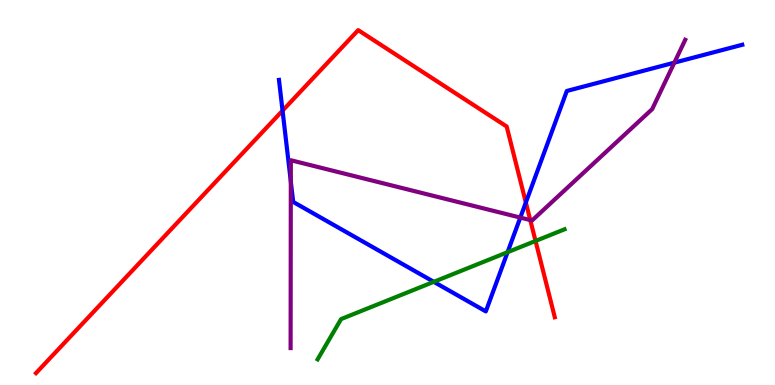[{'lines': ['blue', 'red'], 'intersections': [{'x': 3.65, 'y': 7.13}, {'x': 6.79, 'y': 4.74}]}, {'lines': ['green', 'red'], 'intersections': [{'x': 6.91, 'y': 3.74}]}, {'lines': ['purple', 'red'], 'intersections': [{'x': 6.84, 'y': 4.28}]}, {'lines': ['blue', 'green'], 'intersections': [{'x': 5.6, 'y': 2.68}, {'x': 6.55, 'y': 3.45}]}, {'lines': ['blue', 'purple'], 'intersections': [{'x': 3.75, 'y': 5.28}, {'x': 6.71, 'y': 4.35}, {'x': 8.7, 'y': 8.37}]}, {'lines': ['green', 'purple'], 'intersections': []}]